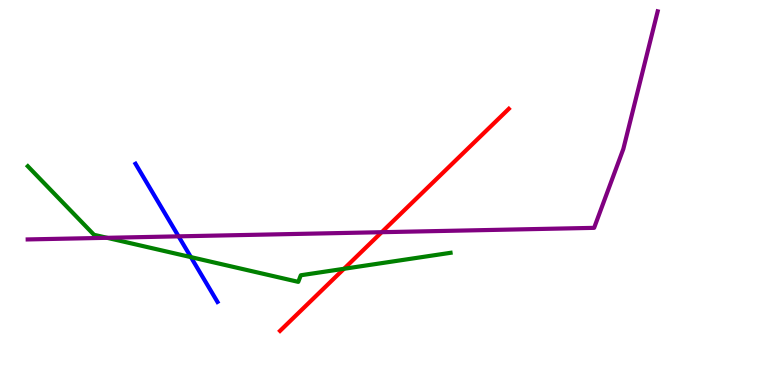[{'lines': ['blue', 'red'], 'intersections': []}, {'lines': ['green', 'red'], 'intersections': [{'x': 4.44, 'y': 3.02}]}, {'lines': ['purple', 'red'], 'intersections': [{'x': 4.93, 'y': 3.97}]}, {'lines': ['blue', 'green'], 'intersections': [{'x': 2.46, 'y': 3.32}]}, {'lines': ['blue', 'purple'], 'intersections': [{'x': 2.3, 'y': 3.86}]}, {'lines': ['green', 'purple'], 'intersections': [{'x': 1.38, 'y': 3.82}]}]